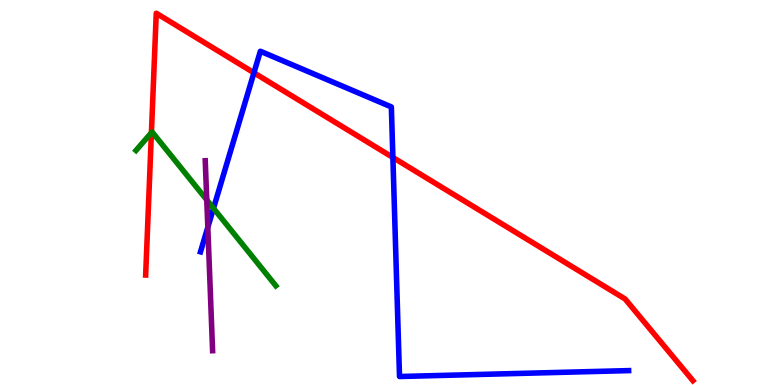[{'lines': ['blue', 'red'], 'intersections': [{'x': 3.28, 'y': 8.11}, {'x': 5.07, 'y': 5.91}]}, {'lines': ['green', 'red'], 'intersections': [{'x': 1.95, 'y': 6.55}]}, {'lines': ['purple', 'red'], 'intersections': []}, {'lines': ['blue', 'green'], 'intersections': [{'x': 2.75, 'y': 4.59}]}, {'lines': ['blue', 'purple'], 'intersections': [{'x': 2.68, 'y': 4.1}]}, {'lines': ['green', 'purple'], 'intersections': [{'x': 2.67, 'y': 4.81}]}]